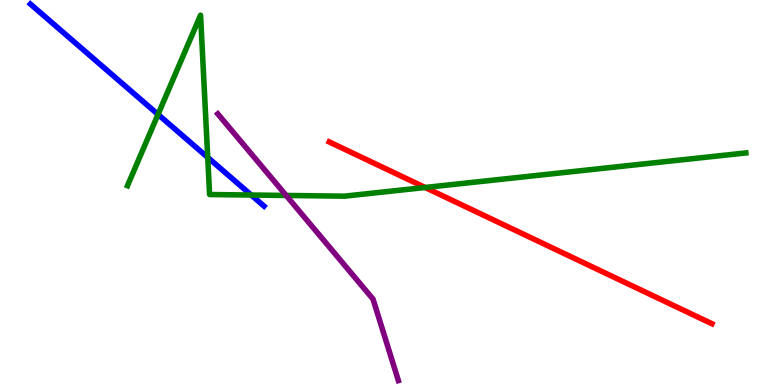[{'lines': ['blue', 'red'], 'intersections': []}, {'lines': ['green', 'red'], 'intersections': [{'x': 5.49, 'y': 5.13}]}, {'lines': ['purple', 'red'], 'intersections': []}, {'lines': ['blue', 'green'], 'intersections': [{'x': 2.04, 'y': 7.03}, {'x': 2.68, 'y': 5.91}, {'x': 3.24, 'y': 4.93}]}, {'lines': ['blue', 'purple'], 'intersections': []}, {'lines': ['green', 'purple'], 'intersections': [{'x': 3.69, 'y': 4.92}]}]